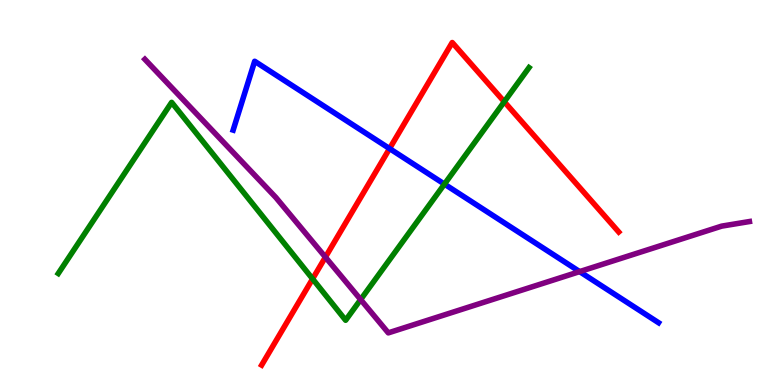[{'lines': ['blue', 'red'], 'intersections': [{'x': 5.03, 'y': 6.14}]}, {'lines': ['green', 'red'], 'intersections': [{'x': 4.03, 'y': 2.76}, {'x': 6.51, 'y': 7.36}]}, {'lines': ['purple', 'red'], 'intersections': [{'x': 4.2, 'y': 3.32}]}, {'lines': ['blue', 'green'], 'intersections': [{'x': 5.73, 'y': 5.22}]}, {'lines': ['blue', 'purple'], 'intersections': [{'x': 7.48, 'y': 2.95}]}, {'lines': ['green', 'purple'], 'intersections': [{'x': 4.65, 'y': 2.22}]}]